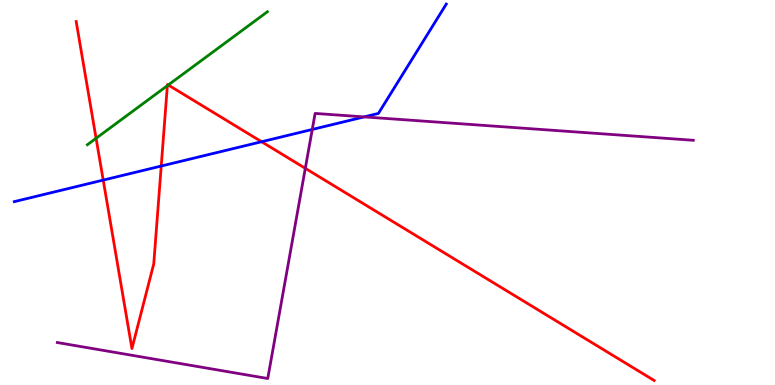[{'lines': ['blue', 'red'], 'intersections': [{'x': 1.33, 'y': 5.32}, {'x': 2.08, 'y': 5.69}, {'x': 3.38, 'y': 6.32}]}, {'lines': ['green', 'red'], 'intersections': [{'x': 1.24, 'y': 6.41}, {'x': 2.16, 'y': 7.78}, {'x': 2.17, 'y': 7.79}]}, {'lines': ['purple', 'red'], 'intersections': [{'x': 3.94, 'y': 5.63}]}, {'lines': ['blue', 'green'], 'intersections': []}, {'lines': ['blue', 'purple'], 'intersections': [{'x': 4.03, 'y': 6.64}, {'x': 4.7, 'y': 6.96}]}, {'lines': ['green', 'purple'], 'intersections': []}]